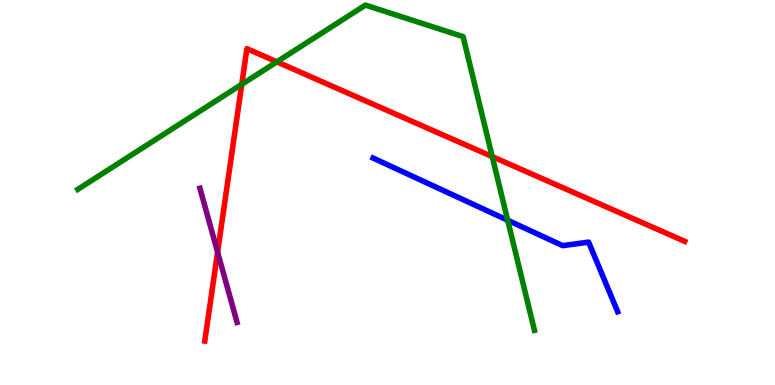[{'lines': ['blue', 'red'], 'intersections': []}, {'lines': ['green', 'red'], 'intersections': [{'x': 3.12, 'y': 7.81}, {'x': 3.57, 'y': 8.39}, {'x': 6.35, 'y': 5.93}]}, {'lines': ['purple', 'red'], 'intersections': [{'x': 2.81, 'y': 3.45}]}, {'lines': ['blue', 'green'], 'intersections': [{'x': 6.55, 'y': 4.28}]}, {'lines': ['blue', 'purple'], 'intersections': []}, {'lines': ['green', 'purple'], 'intersections': []}]